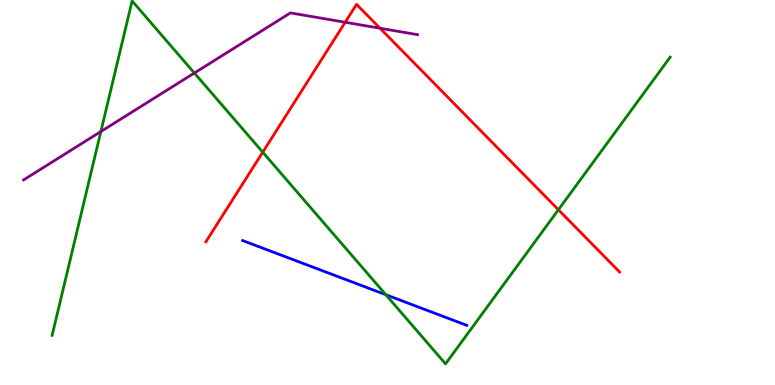[{'lines': ['blue', 'red'], 'intersections': []}, {'lines': ['green', 'red'], 'intersections': [{'x': 3.39, 'y': 6.05}, {'x': 7.21, 'y': 4.55}]}, {'lines': ['purple', 'red'], 'intersections': [{'x': 4.45, 'y': 9.42}, {'x': 4.9, 'y': 9.27}]}, {'lines': ['blue', 'green'], 'intersections': [{'x': 4.98, 'y': 2.35}]}, {'lines': ['blue', 'purple'], 'intersections': []}, {'lines': ['green', 'purple'], 'intersections': [{'x': 1.3, 'y': 6.58}, {'x': 2.51, 'y': 8.1}]}]